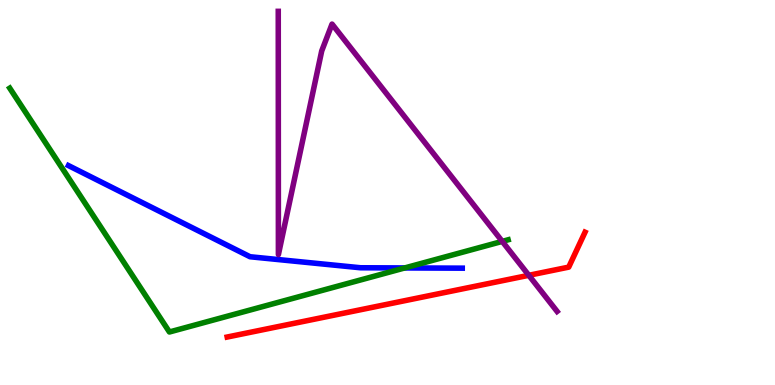[{'lines': ['blue', 'red'], 'intersections': []}, {'lines': ['green', 'red'], 'intersections': []}, {'lines': ['purple', 'red'], 'intersections': [{'x': 6.82, 'y': 2.85}]}, {'lines': ['blue', 'green'], 'intersections': [{'x': 5.22, 'y': 3.04}]}, {'lines': ['blue', 'purple'], 'intersections': []}, {'lines': ['green', 'purple'], 'intersections': [{'x': 6.48, 'y': 3.73}]}]